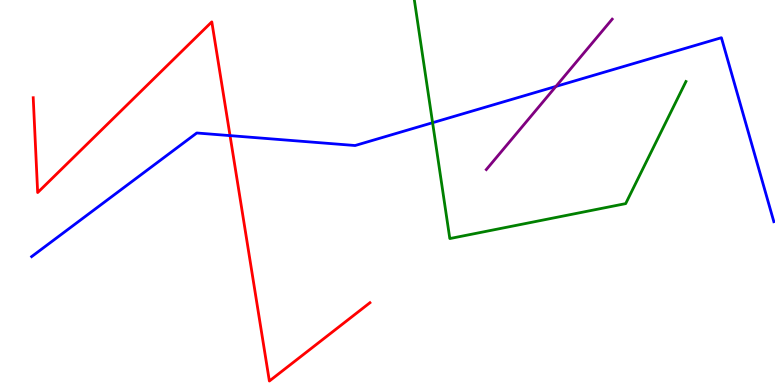[{'lines': ['blue', 'red'], 'intersections': [{'x': 2.97, 'y': 6.48}]}, {'lines': ['green', 'red'], 'intersections': []}, {'lines': ['purple', 'red'], 'intersections': []}, {'lines': ['blue', 'green'], 'intersections': [{'x': 5.58, 'y': 6.81}]}, {'lines': ['blue', 'purple'], 'intersections': [{'x': 7.17, 'y': 7.76}]}, {'lines': ['green', 'purple'], 'intersections': []}]